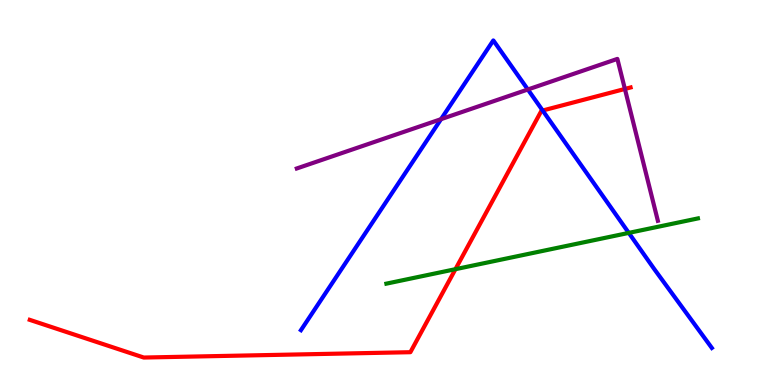[{'lines': ['blue', 'red'], 'intersections': [{'x': 7.0, 'y': 7.13}]}, {'lines': ['green', 'red'], 'intersections': [{'x': 5.88, 'y': 3.01}]}, {'lines': ['purple', 'red'], 'intersections': [{'x': 8.06, 'y': 7.69}]}, {'lines': ['blue', 'green'], 'intersections': [{'x': 8.11, 'y': 3.95}]}, {'lines': ['blue', 'purple'], 'intersections': [{'x': 5.69, 'y': 6.9}, {'x': 6.81, 'y': 7.68}]}, {'lines': ['green', 'purple'], 'intersections': []}]